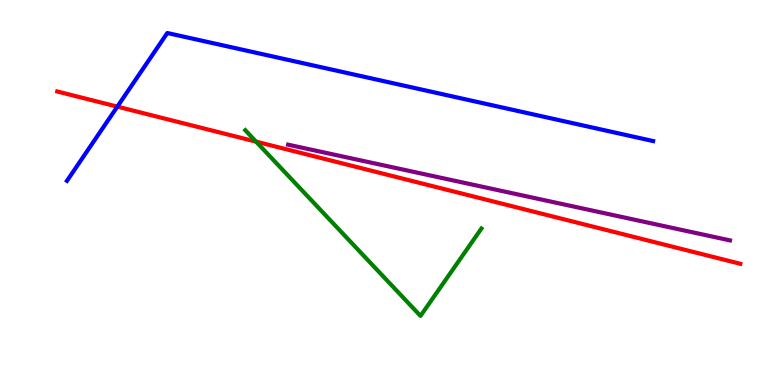[{'lines': ['blue', 'red'], 'intersections': [{'x': 1.51, 'y': 7.23}]}, {'lines': ['green', 'red'], 'intersections': [{'x': 3.3, 'y': 6.32}]}, {'lines': ['purple', 'red'], 'intersections': []}, {'lines': ['blue', 'green'], 'intersections': []}, {'lines': ['blue', 'purple'], 'intersections': []}, {'lines': ['green', 'purple'], 'intersections': []}]